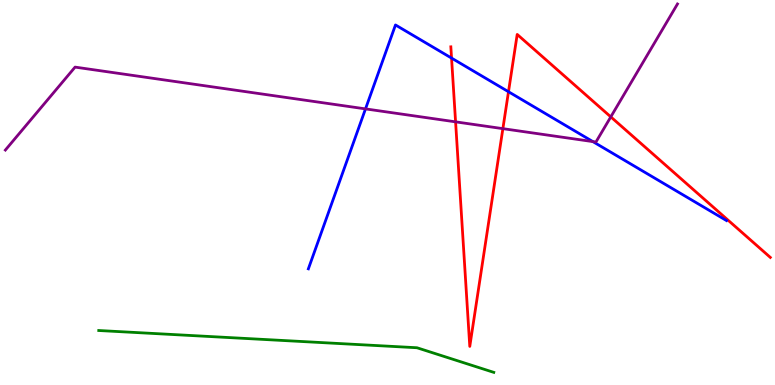[{'lines': ['blue', 'red'], 'intersections': [{'x': 5.83, 'y': 8.49}, {'x': 6.56, 'y': 7.62}]}, {'lines': ['green', 'red'], 'intersections': []}, {'lines': ['purple', 'red'], 'intersections': [{'x': 5.88, 'y': 6.84}, {'x': 6.49, 'y': 6.66}, {'x': 7.88, 'y': 6.96}]}, {'lines': ['blue', 'green'], 'intersections': []}, {'lines': ['blue', 'purple'], 'intersections': [{'x': 4.72, 'y': 7.17}, {'x': 7.65, 'y': 6.32}]}, {'lines': ['green', 'purple'], 'intersections': []}]